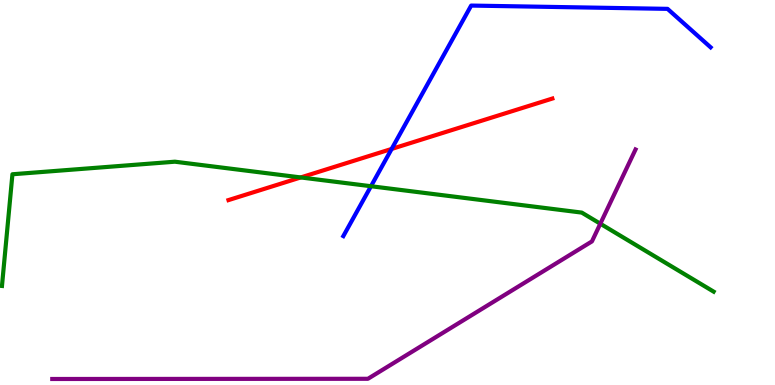[{'lines': ['blue', 'red'], 'intersections': [{'x': 5.05, 'y': 6.13}]}, {'lines': ['green', 'red'], 'intersections': [{'x': 3.88, 'y': 5.39}]}, {'lines': ['purple', 'red'], 'intersections': []}, {'lines': ['blue', 'green'], 'intersections': [{'x': 4.79, 'y': 5.16}]}, {'lines': ['blue', 'purple'], 'intersections': []}, {'lines': ['green', 'purple'], 'intersections': [{'x': 7.75, 'y': 4.19}]}]